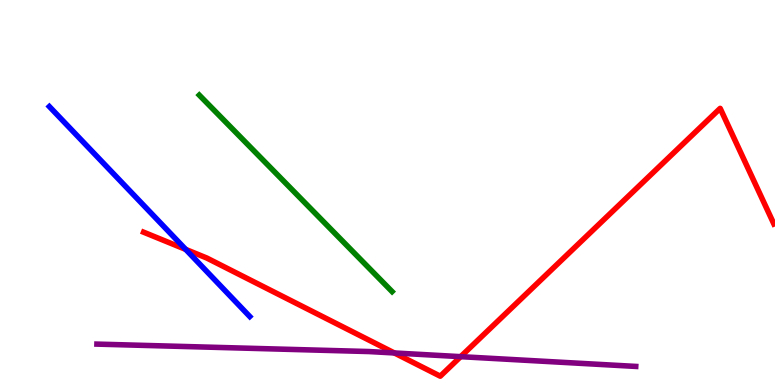[{'lines': ['blue', 'red'], 'intersections': [{'x': 2.4, 'y': 3.52}]}, {'lines': ['green', 'red'], 'intersections': []}, {'lines': ['purple', 'red'], 'intersections': [{'x': 5.09, 'y': 0.832}, {'x': 5.94, 'y': 0.736}]}, {'lines': ['blue', 'green'], 'intersections': []}, {'lines': ['blue', 'purple'], 'intersections': []}, {'lines': ['green', 'purple'], 'intersections': []}]